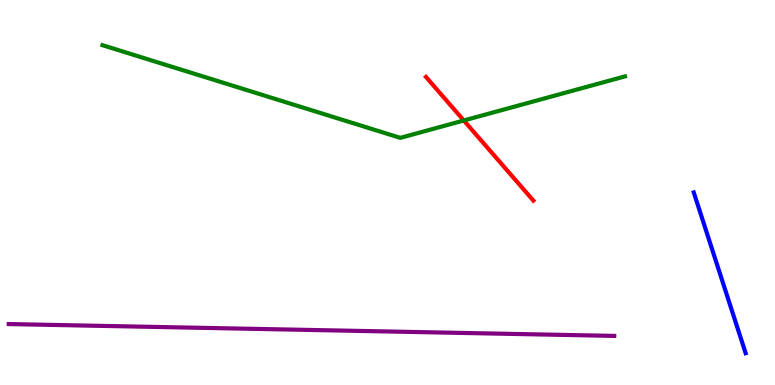[{'lines': ['blue', 'red'], 'intersections': []}, {'lines': ['green', 'red'], 'intersections': [{'x': 5.98, 'y': 6.87}]}, {'lines': ['purple', 'red'], 'intersections': []}, {'lines': ['blue', 'green'], 'intersections': []}, {'lines': ['blue', 'purple'], 'intersections': []}, {'lines': ['green', 'purple'], 'intersections': []}]